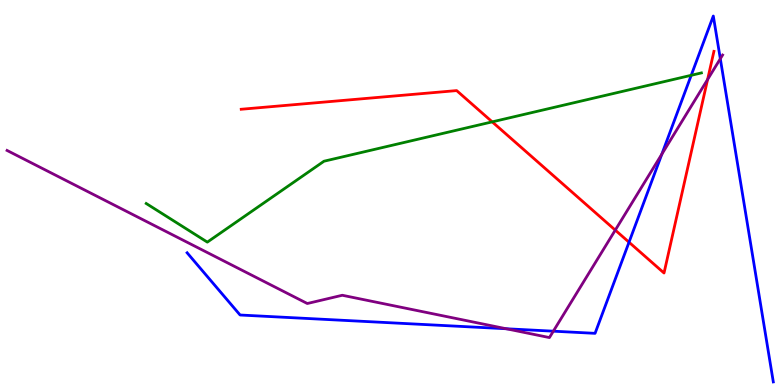[{'lines': ['blue', 'red'], 'intersections': [{'x': 8.12, 'y': 3.71}]}, {'lines': ['green', 'red'], 'intersections': [{'x': 6.35, 'y': 6.83}]}, {'lines': ['purple', 'red'], 'intersections': [{'x': 7.94, 'y': 4.02}, {'x': 9.13, 'y': 7.94}]}, {'lines': ['blue', 'green'], 'intersections': [{'x': 8.92, 'y': 8.04}]}, {'lines': ['blue', 'purple'], 'intersections': [{'x': 6.53, 'y': 1.46}, {'x': 7.14, 'y': 1.4}, {'x': 8.54, 'y': 6.0}, {'x': 9.29, 'y': 8.47}]}, {'lines': ['green', 'purple'], 'intersections': []}]